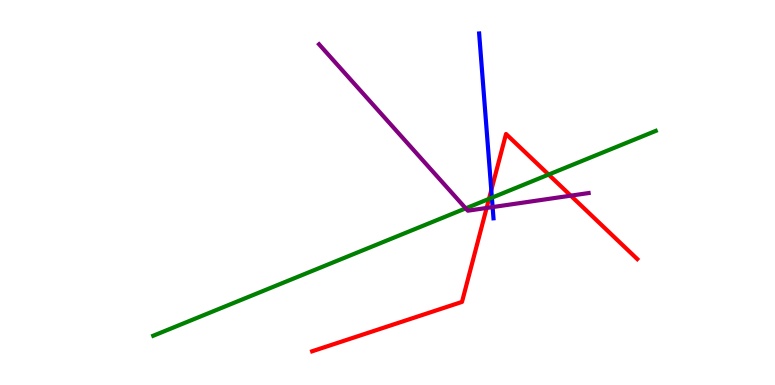[{'lines': ['blue', 'red'], 'intersections': [{'x': 6.34, 'y': 5.06}]}, {'lines': ['green', 'red'], 'intersections': [{'x': 6.31, 'y': 4.83}, {'x': 7.08, 'y': 5.47}]}, {'lines': ['purple', 'red'], 'intersections': [{'x': 6.28, 'y': 4.6}, {'x': 7.36, 'y': 4.92}]}, {'lines': ['blue', 'green'], 'intersections': [{'x': 6.35, 'y': 4.87}]}, {'lines': ['blue', 'purple'], 'intersections': [{'x': 6.36, 'y': 4.62}]}, {'lines': ['green', 'purple'], 'intersections': [{'x': 6.01, 'y': 4.59}]}]